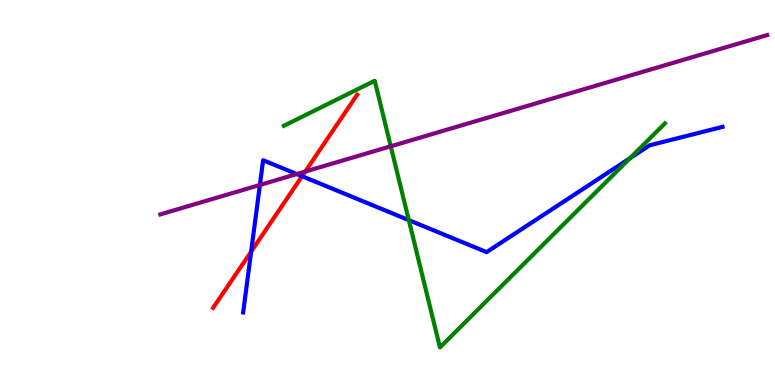[{'lines': ['blue', 'red'], 'intersections': [{'x': 3.24, 'y': 3.47}, {'x': 3.9, 'y': 5.42}]}, {'lines': ['green', 'red'], 'intersections': []}, {'lines': ['purple', 'red'], 'intersections': [{'x': 3.94, 'y': 5.54}]}, {'lines': ['blue', 'green'], 'intersections': [{'x': 5.27, 'y': 4.28}, {'x': 8.13, 'y': 5.89}]}, {'lines': ['blue', 'purple'], 'intersections': [{'x': 3.35, 'y': 5.2}, {'x': 3.83, 'y': 5.48}]}, {'lines': ['green', 'purple'], 'intersections': [{'x': 5.04, 'y': 6.2}]}]